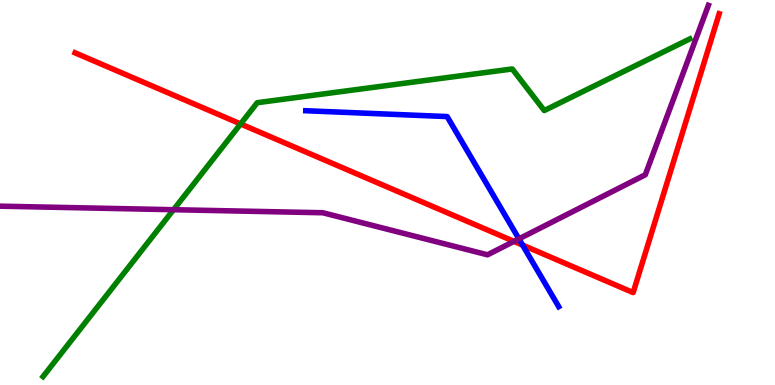[{'lines': ['blue', 'red'], 'intersections': [{'x': 6.74, 'y': 3.63}]}, {'lines': ['green', 'red'], 'intersections': [{'x': 3.1, 'y': 6.78}]}, {'lines': ['purple', 'red'], 'intersections': [{'x': 6.63, 'y': 3.73}]}, {'lines': ['blue', 'green'], 'intersections': []}, {'lines': ['blue', 'purple'], 'intersections': [{'x': 6.7, 'y': 3.8}]}, {'lines': ['green', 'purple'], 'intersections': [{'x': 2.24, 'y': 4.55}]}]